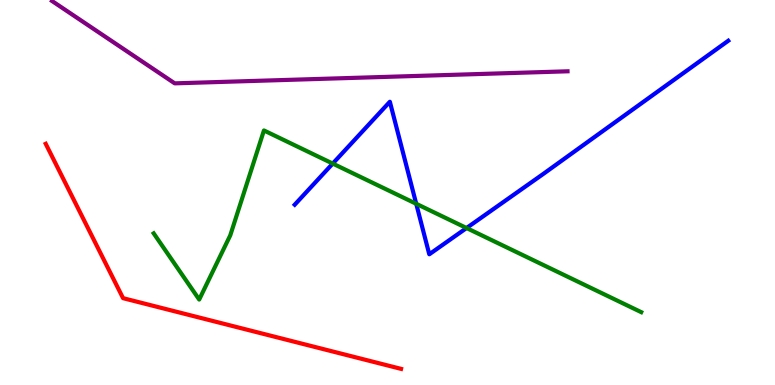[{'lines': ['blue', 'red'], 'intersections': []}, {'lines': ['green', 'red'], 'intersections': []}, {'lines': ['purple', 'red'], 'intersections': []}, {'lines': ['blue', 'green'], 'intersections': [{'x': 4.29, 'y': 5.75}, {'x': 5.37, 'y': 4.71}, {'x': 6.02, 'y': 4.08}]}, {'lines': ['blue', 'purple'], 'intersections': []}, {'lines': ['green', 'purple'], 'intersections': []}]